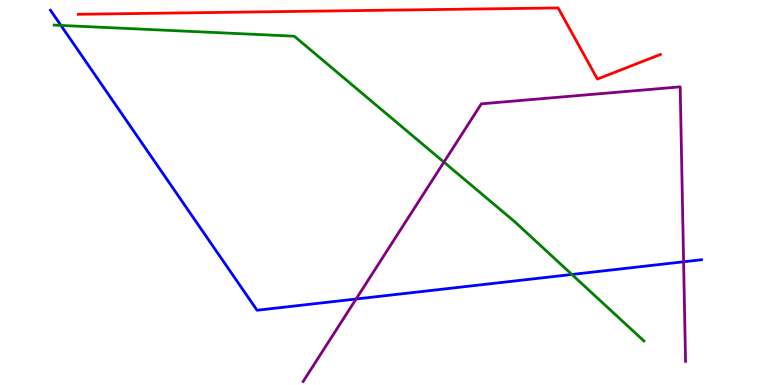[{'lines': ['blue', 'red'], 'intersections': []}, {'lines': ['green', 'red'], 'intersections': []}, {'lines': ['purple', 'red'], 'intersections': []}, {'lines': ['blue', 'green'], 'intersections': [{'x': 0.786, 'y': 9.34}, {'x': 7.38, 'y': 2.87}]}, {'lines': ['blue', 'purple'], 'intersections': [{'x': 4.59, 'y': 2.23}, {'x': 8.82, 'y': 3.2}]}, {'lines': ['green', 'purple'], 'intersections': [{'x': 5.73, 'y': 5.79}]}]